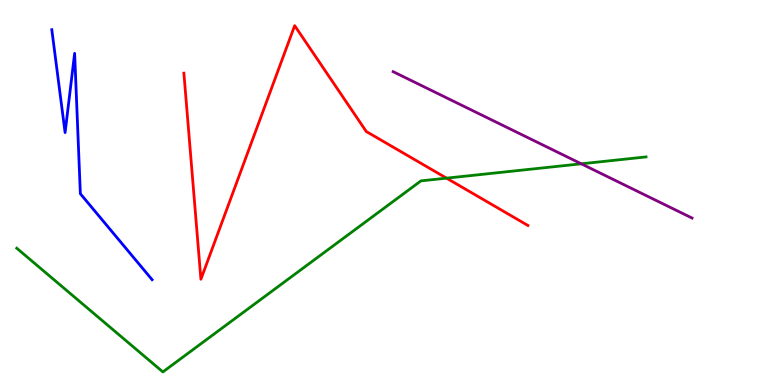[{'lines': ['blue', 'red'], 'intersections': []}, {'lines': ['green', 'red'], 'intersections': [{'x': 5.76, 'y': 5.37}]}, {'lines': ['purple', 'red'], 'intersections': []}, {'lines': ['blue', 'green'], 'intersections': []}, {'lines': ['blue', 'purple'], 'intersections': []}, {'lines': ['green', 'purple'], 'intersections': [{'x': 7.5, 'y': 5.75}]}]